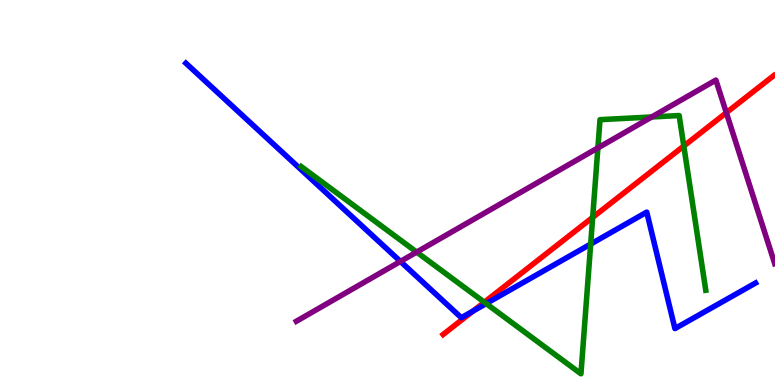[{'lines': ['blue', 'red'], 'intersections': [{'x': 6.1, 'y': 1.92}]}, {'lines': ['green', 'red'], 'intersections': [{'x': 6.25, 'y': 2.15}, {'x': 7.65, 'y': 4.35}, {'x': 8.82, 'y': 6.21}]}, {'lines': ['purple', 'red'], 'intersections': [{'x': 9.37, 'y': 7.07}]}, {'lines': ['blue', 'green'], 'intersections': [{'x': 6.27, 'y': 2.11}, {'x': 7.62, 'y': 3.66}]}, {'lines': ['blue', 'purple'], 'intersections': [{'x': 5.17, 'y': 3.21}]}, {'lines': ['green', 'purple'], 'intersections': [{'x': 5.38, 'y': 3.45}, {'x': 7.71, 'y': 6.16}, {'x': 8.41, 'y': 6.96}]}]